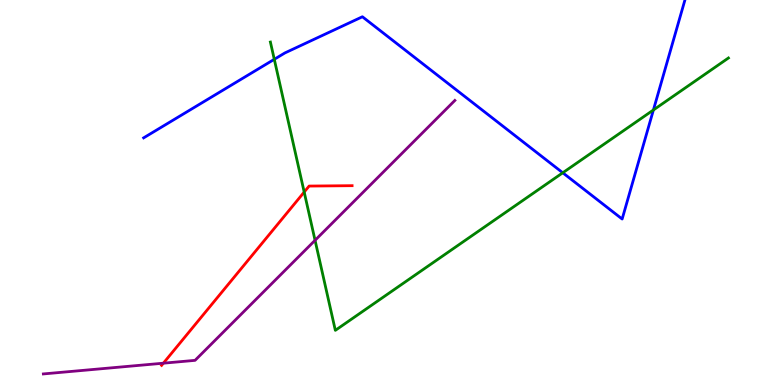[{'lines': ['blue', 'red'], 'intersections': []}, {'lines': ['green', 'red'], 'intersections': [{'x': 3.93, 'y': 5.01}]}, {'lines': ['purple', 'red'], 'intersections': [{'x': 2.11, 'y': 0.567}]}, {'lines': ['blue', 'green'], 'intersections': [{'x': 3.54, 'y': 8.46}, {'x': 7.26, 'y': 5.51}, {'x': 8.43, 'y': 7.14}]}, {'lines': ['blue', 'purple'], 'intersections': []}, {'lines': ['green', 'purple'], 'intersections': [{'x': 4.07, 'y': 3.76}]}]